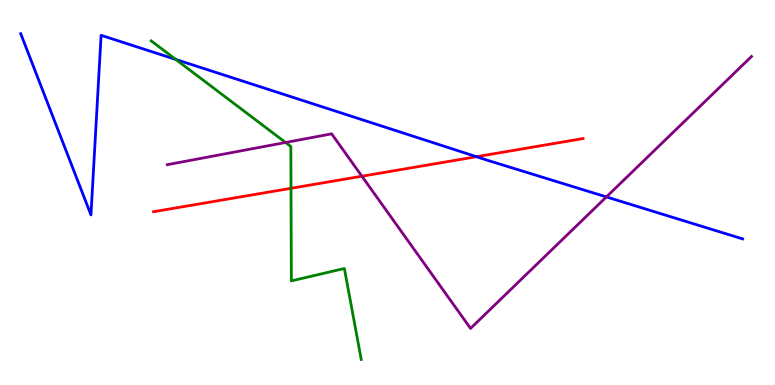[{'lines': ['blue', 'red'], 'intersections': [{'x': 6.15, 'y': 5.93}]}, {'lines': ['green', 'red'], 'intersections': [{'x': 3.75, 'y': 5.11}]}, {'lines': ['purple', 'red'], 'intersections': [{'x': 4.67, 'y': 5.42}]}, {'lines': ['blue', 'green'], 'intersections': [{'x': 2.27, 'y': 8.46}]}, {'lines': ['blue', 'purple'], 'intersections': [{'x': 7.82, 'y': 4.89}]}, {'lines': ['green', 'purple'], 'intersections': [{'x': 3.68, 'y': 6.3}]}]